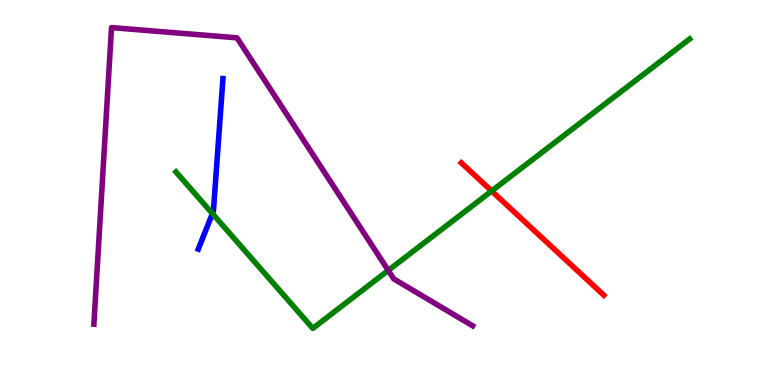[{'lines': ['blue', 'red'], 'intersections': []}, {'lines': ['green', 'red'], 'intersections': [{'x': 6.34, 'y': 5.04}]}, {'lines': ['purple', 'red'], 'intersections': []}, {'lines': ['blue', 'green'], 'intersections': [{'x': 2.74, 'y': 4.45}]}, {'lines': ['blue', 'purple'], 'intersections': []}, {'lines': ['green', 'purple'], 'intersections': [{'x': 5.01, 'y': 2.98}]}]